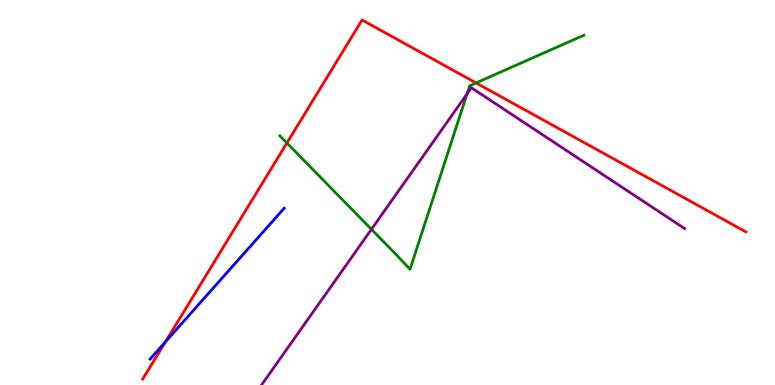[{'lines': ['blue', 'red'], 'intersections': [{'x': 2.13, 'y': 1.12}]}, {'lines': ['green', 'red'], 'intersections': [{'x': 3.7, 'y': 6.29}, {'x': 6.14, 'y': 7.85}]}, {'lines': ['purple', 'red'], 'intersections': []}, {'lines': ['blue', 'green'], 'intersections': []}, {'lines': ['blue', 'purple'], 'intersections': []}, {'lines': ['green', 'purple'], 'intersections': [{'x': 4.79, 'y': 4.04}, {'x': 6.03, 'y': 7.56}]}]